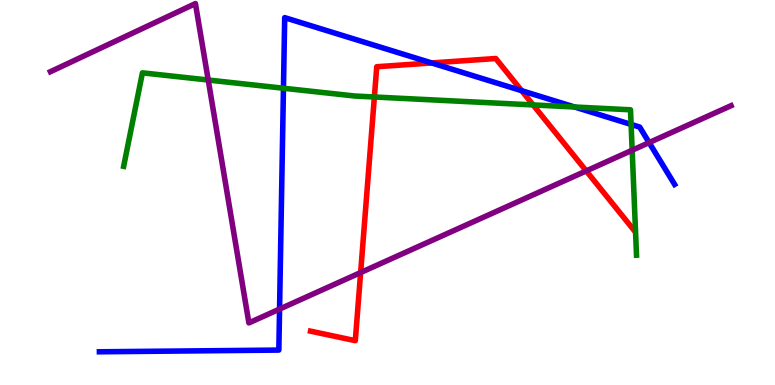[{'lines': ['blue', 'red'], 'intersections': [{'x': 5.57, 'y': 8.37}, {'x': 6.73, 'y': 7.64}]}, {'lines': ['green', 'red'], 'intersections': [{'x': 4.83, 'y': 7.48}, {'x': 6.88, 'y': 7.27}]}, {'lines': ['purple', 'red'], 'intersections': [{'x': 4.65, 'y': 2.92}, {'x': 7.56, 'y': 5.56}]}, {'lines': ['blue', 'green'], 'intersections': [{'x': 3.66, 'y': 7.71}, {'x': 7.41, 'y': 7.22}, {'x': 8.14, 'y': 6.77}]}, {'lines': ['blue', 'purple'], 'intersections': [{'x': 3.61, 'y': 1.97}, {'x': 8.38, 'y': 6.3}]}, {'lines': ['green', 'purple'], 'intersections': [{'x': 2.69, 'y': 7.92}, {'x': 8.16, 'y': 6.1}]}]